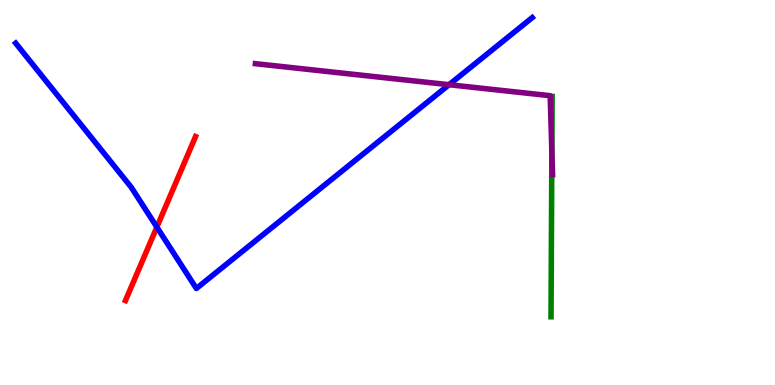[{'lines': ['blue', 'red'], 'intersections': [{'x': 2.02, 'y': 4.1}]}, {'lines': ['green', 'red'], 'intersections': []}, {'lines': ['purple', 'red'], 'intersections': []}, {'lines': ['blue', 'green'], 'intersections': []}, {'lines': ['blue', 'purple'], 'intersections': [{'x': 5.79, 'y': 7.8}]}, {'lines': ['green', 'purple'], 'intersections': [{'x': 7.12, 'y': 6.07}]}]